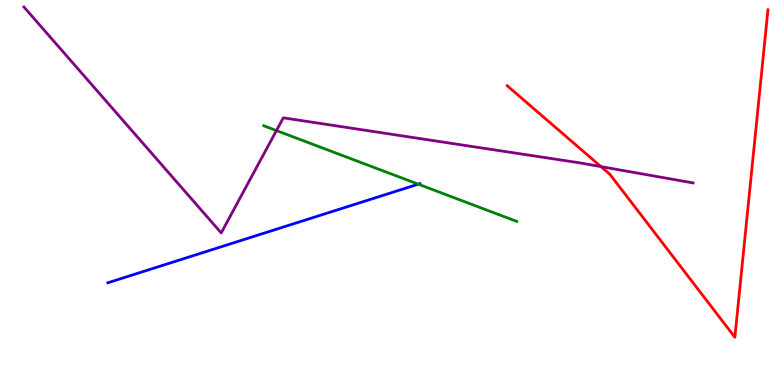[{'lines': ['blue', 'red'], 'intersections': []}, {'lines': ['green', 'red'], 'intersections': []}, {'lines': ['purple', 'red'], 'intersections': [{'x': 7.75, 'y': 5.67}]}, {'lines': ['blue', 'green'], 'intersections': [{'x': 5.4, 'y': 5.22}]}, {'lines': ['blue', 'purple'], 'intersections': []}, {'lines': ['green', 'purple'], 'intersections': [{'x': 3.57, 'y': 6.61}]}]